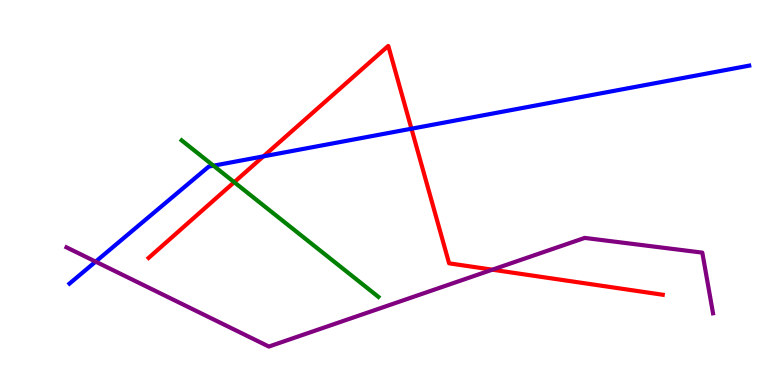[{'lines': ['blue', 'red'], 'intersections': [{'x': 3.4, 'y': 5.94}, {'x': 5.31, 'y': 6.66}]}, {'lines': ['green', 'red'], 'intersections': [{'x': 3.02, 'y': 5.27}]}, {'lines': ['purple', 'red'], 'intersections': [{'x': 6.35, 'y': 3.0}]}, {'lines': ['blue', 'green'], 'intersections': [{'x': 2.75, 'y': 5.7}]}, {'lines': ['blue', 'purple'], 'intersections': [{'x': 1.23, 'y': 3.2}]}, {'lines': ['green', 'purple'], 'intersections': []}]